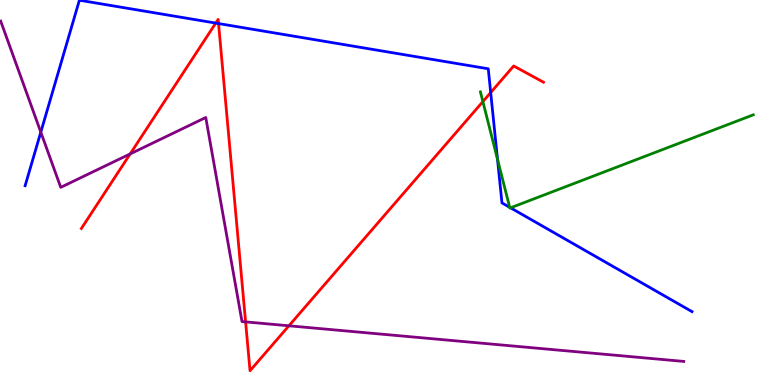[{'lines': ['blue', 'red'], 'intersections': [{'x': 2.78, 'y': 9.4}, {'x': 2.82, 'y': 9.39}, {'x': 6.33, 'y': 7.6}]}, {'lines': ['green', 'red'], 'intersections': [{'x': 6.23, 'y': 7.36}]}, {'lines': ['purple', 'red'], 'intersections': [{'x': 1.68, 'y': 6.0}, {'x': 3.17, 'y': 1.64}, {'x': 3.73, 'y': 1.54}]}, {'lines': ['blue', 'green'], 'intersections': [{'x': 6.42, 'y': 5.86}, {'x': 6.58, 'y': 4.62}, {'x': 6.59, 'y': 4.6}]}, {'lines': ['blue', 'purple'], 'intersections': [{'x': 0.526, 'y': 6.57}]}, {'lines': ['green', 'purple'], 'intersections': []}]